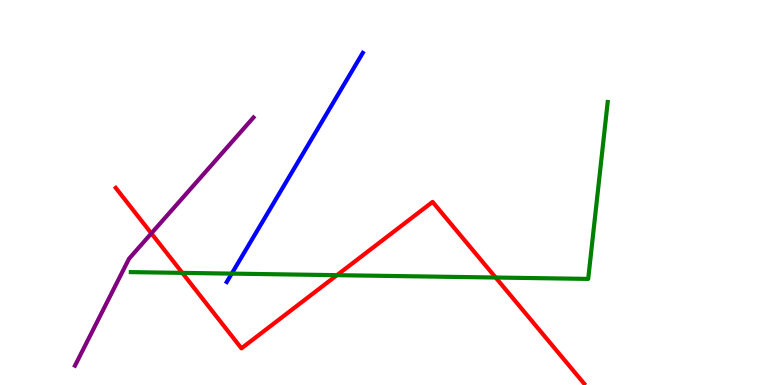[{'lines': ['blue', 'red'], 'intersections': []}, {'lines': ['green', 'red'], 'intersections': [{'x': 2.35, 'y': 2.91}, {'x': 4.35, 'y': 2.85}, {'x': 6.4, 'y': 2.79}]}, {'lines': ['purple', 'red'], 'intersections': [{'x': 1.95, 'y': 3.94}]}, {'lines': ['blue', 'green'], 'intersections': [{'x': 2.99, 'y': 2.89}]}, {'lines': ['blue', 'purple'], 'intersections': []}, {'lines': ['green', 'purple'], 'intersections': []}]